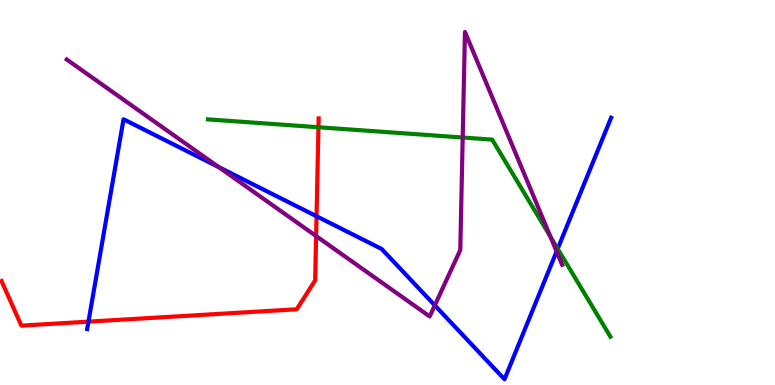[{'lines': ['blue', 'red'], 'intersections': [{'x': 1.14, 'y': 1.65}, {'x': 4.08, 'y': 4.38}]}, {'lines': ['green', 'red'], 'intersections': [{'x': 4.11, 'y': 6.7}]}, {'lines': ['purple', 'red'], 'intersections': [{'x': 4.08, 'y': 3.87}]}, {'lines': ['blue', 'green'], 'intersections': [{'x': 7.2, 'y': 3.54}]}, {'lines': ['blue', 'purple'], 'intersections': [{'x': 2.82, 'y': 5.66}, {'x': 5.61, 'y': 2.07}, {'x': 7.18, 'y': 3.47}]}, {'lines': ['green', 'purple'], 'intersections': [{'x': 5.97, 'y': 6.43}, {'x': 7.1, 'y': 3.85}]}]